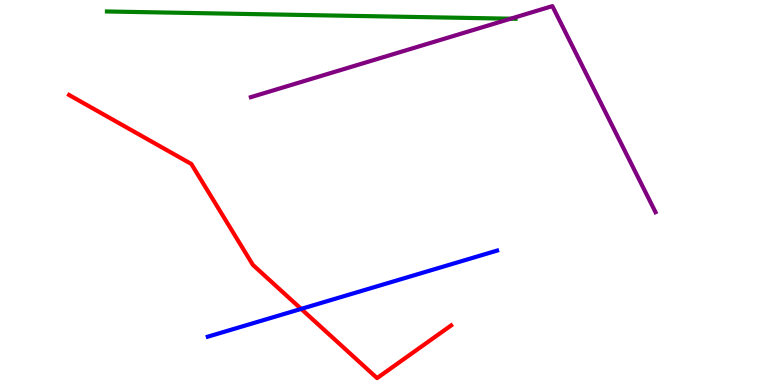[{'lines': ['blue', 'red'], 'intersections': [{'x': 3.89, 'y': 1.98}]}, {'lines': ['green', 'red'], 'intersections': []}, {'lines': ['purple', 'red'], 'intersections': []}, {'lines': ['blue', 'green'], 'intersections': []}, {'lines': ['blue', 'purple'], 'intersections': []}, {'lines': ['green', 'purple'], 'intersections': [{'x': 6.59, 'y': 9.51}]}]